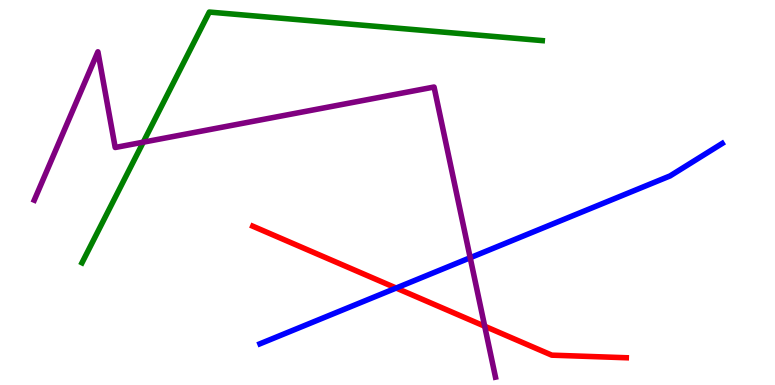[{'lines': ['blue', 'red'], 'intersections': [{'x': 5.11, 'y': 2.52}]}, {'lines': ['green', 'red'], 'intersections': []}, {'lines': ['purple', 'red'], 'intersections': [{'x': 6.25, 'y': 1.53}]}, {'lines': ['blue', 'green'], 'intersections': []}, {'lines': ['blue', 'purple'], 'intersections': [{'x': 6.07, 'y': 3.31}]}, {'lines': ['green', 'purple'], 'intersections': [{'x': 1.85, 'y': 6.31}]}]